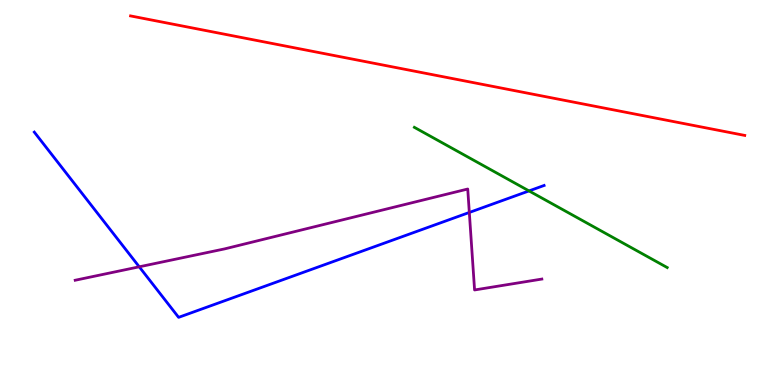[{'lines': ['blue', 'red'], 'intersections': []}, {'lines': ['green', 'red'], 'intersections': []}, {'lines': ['purple', 'red'], 'intersections': []}, {'lines': ['blue', 'green'], 'intersections': [{'x': 6.83, 'y': 5.04}]}, {'lines': ['blue', 'purple'], 'intersections': [{'x': 1.8, 'y': 3.07}, {'x': 6.06, 'y': 4.48}]}, {'lines': ['green', 'purple'], 'intersections': []}]